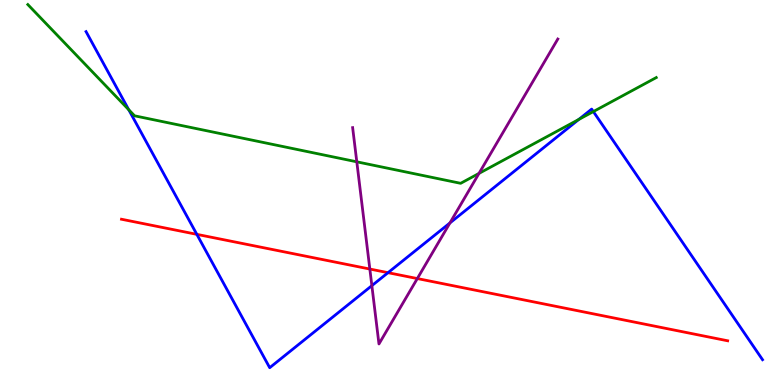[{'lines': ['blue', 'red'], 'intersections': [{'x': 2.54, 'y': 3.91}, {'x': 5.01, 'y': 2.92}]}, {'lines': ['green', 'red'], 'intersections': []}, {'lines': ['purple', 'red'], 'intersections': [{'x': 4.77, 'y': 3.01}, {'x': 5.38, 'y': 2.76}]}, {'lines': ['blue', 'green'], 'intersections': [{'x': 1.66, 'y': 7.15}, {'x': 7.47, 'y': 6.9}, {'x': 7.66, 'y': 7.1}]}, {'lines': ['blue', 'purple'], 'intersections': [{'x': 4.8, 'y': 2.58}, {'x': 5.81, 'y': 4.21}]}, {'lines': ['green', 'purple'], 'intersections': [{'x': 4.6, 'y': 5.8}, {'x': 6.18, 'y': 5.5}]}]